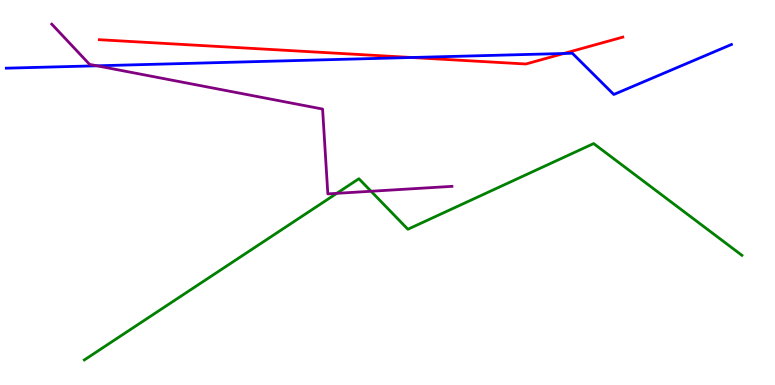[{'lines': ['blue', 'red'], 'intersections': [{'x': 5.31, 'y': 8.51}, {'x': 7.27, 'y': 8.61}]}, {'lines': ['green', 'red'], 'intersections': []}, {'lines': ['purple', 'red'], 'intersections': []}, {'lines': ['blue', 'green'], 'intersections': []}, {'lines': ['blue', 'purple'], 'intersections': [{'x': 1.25, 'y': 8.29}]}, {'lines': ['green', 'purple'], 'intersections': [{'x': 4.35, 'y': 4.98}, {'x': 4.79, 'y': 5.03}]}]